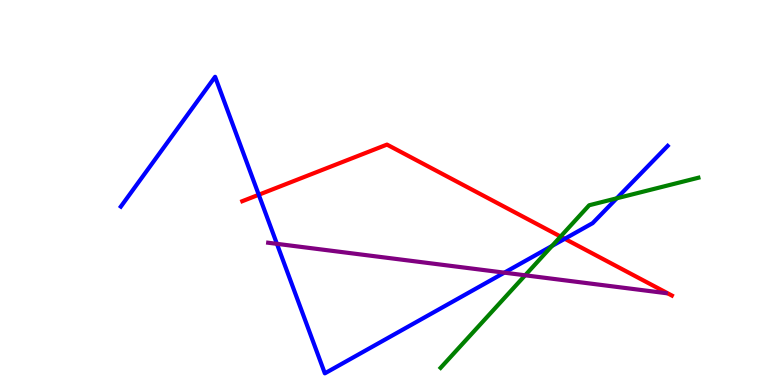[{'lines': ['blue', 'red'], 'intersections': [{'x': 3.34, 'y': 4.94}, {'x': 7.29, 'y': 3.8}]}, {'lines': ['green', 'red'], 'intersections': [{'x': 7.23, 'y': 3.86}]}, {'lines': ['purple', 'red'], 'intersections': []}, {'lines': ['blue', 'green'], 'intersections': [{'x': 7.12, 'y': 3.61}, {'x': 7.96, 'y': 4.85}]}, {'lines': ['blue', 'purple'], 'intersections': [{'x': 3.57, 'y': 3.67}, {'x': 6.51, 'y': 2.92}]}, {'lines': ['green', 'purple'], 'intersections': [{'x': 6.78, 'y': 2.85}]}]